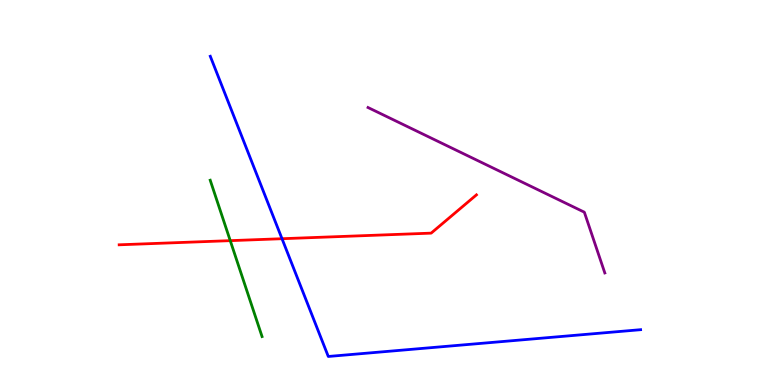[{'lines': ['blue', 'red'], 'intersections': [{'x': 3.64, 'y': 3.8}]}, {'lines': ['green', 'red'], 'intersections': [{'x': 2.97, 'y': 3.75}]}, {'lines': ['purple', 'red'], 'intersections': []}, {'lines': ['blue', 'green'], 'intersections': []}, {'lines': ['blue', 'purple'], 'intersections': []}, {'lines': ['green', 'purple'], 'intersections': []}]